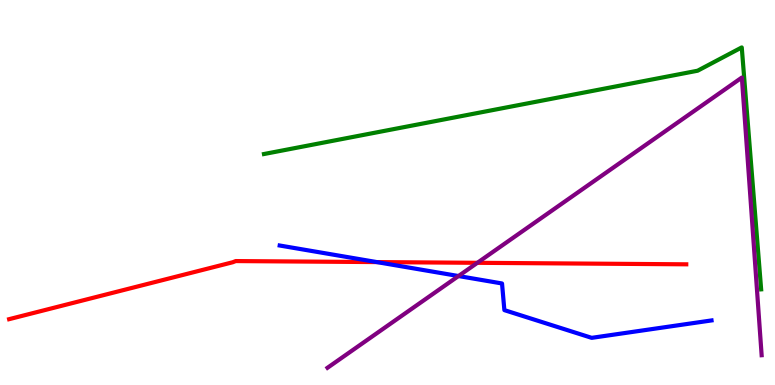[{'lines': ['blue', 'red'], 'intersections': [{'x': 4.86, 'y': 3.19}]}, {'lines': ['green', 'red'], 'intersections': []}, {'lines': ['purple', 'red'], 'intersections': [{'x': 6.16, 'y': 3.17}]}, {'lines': ['blue', 'green'], 'intersections': []}, {'lines': ['blue', 'purple'], 'intersections': [{'x': 5.92, 'y': 2.83}]}, {'lines': ['green', 'purple'], 'intersections': []}]